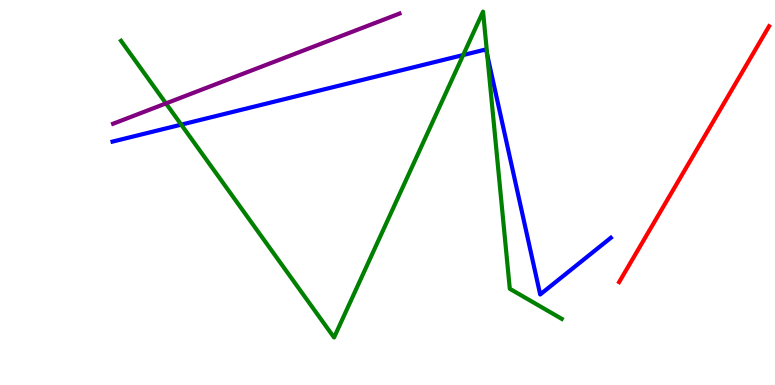[{'lines': ['blue', 'red'], 'intersections': []}, {'lines': ['green', 'red'], 'intersections': []}, {'lines': ['purple', 'red'], 'intersections': []}, {'lines': ['blue', 'green'], 'intersections': [{'x': 2.34, 'y': 6.76}, {'x': 5.98, 'y': 8.57}, {'x': 6.29, 'y': 8.58}]}, {'lines': ['blue', 'purple'], 'intersections': []}, {'lines': ['green', 'purple'], 'intersections': [{'x': 2.14, 'y': 7.31}]}]